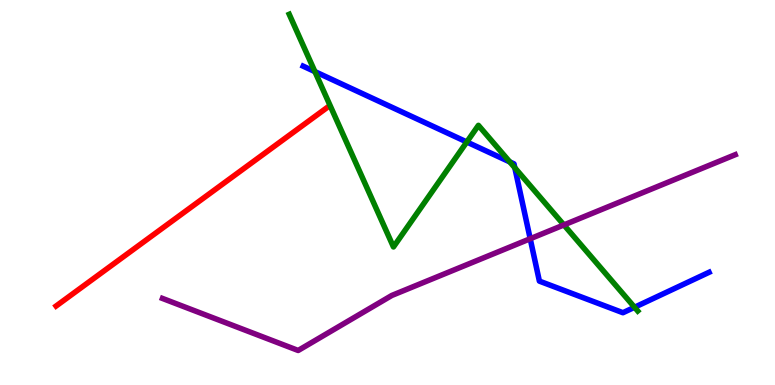[{'lines': ['blue', 'red'], 'intersections': []}, {'lines': ['green', 'red'], 'intersections': []}, {'lines': ['purple', 'red'], 'intersections': []}, {'lines': ['blue', 'green'], 'intersections': [{'x': 4.06, 'y': 8.14}, {'x': 6.02, 'y': 6.31}, {'x': 6.58, 'y': 5.79}, {'x': 6.64, 'y': 5.64}, {'x': 8.19, 'y': 2.02}]}, {'lines': ['blue', 'purple'], 'intersections': [{'x': 6.84, 'y': 3.8}]}, {'lines': ['green', 'purple'], 'intersections': [{'x': 7.28, 'y': 4.16}]}]